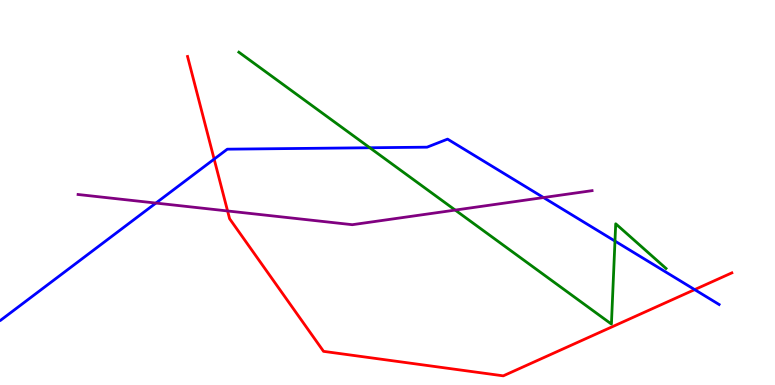[{'lines': ['blue', 'red'], 'intersections': [{'x': 2.76, 'y': 5.87}, {'x': 8.96, 'y': 2.48}]}, {'lines': ['green', 'red'], 'intersections': []}, {'lines': ['purple', 'red'], 'intersections': [{'x': 2.94, 'y': 4.52}]}, {'lines': ['blue', 'green'], 'intersections': [{'x': 4.77, 'y': 6.16}, {'x': 7.94, 'y': 3.74}]}, {'lines': ['blue', 'purple'], 'intersections': [{'x': 2.01, 'y': 4.73}, {'x': 7.01, 'y': 4.87}]}, {'lines': ['green', 'purple'], 'intersections': [{'x': 5.87, 'y': 4.54}]}]